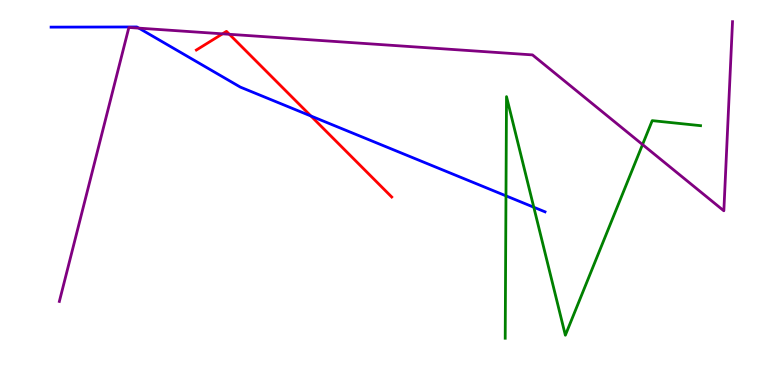[{'lines': ['blue', 'red'], 'intersections': [{'x': 4.01, 'y': 6.99}]}, {'lines': ['green', 'red'], 'intersections': []}, {'lines': ['purple', 'red'], 'intersections': [{'x': 2.87, 'y': 9.12}, {'x': 2.96, 'y': 9.11}]}, {'lines': ['blue', 'green'], 'intersections': [{'x': 6.53, 'y': 4.91}, {'x': 6.89, 'y': 4.62}]}, {'lines': ['blue', 'purple'], 'intersections': [{'x': 1.79, 'y': 9.27}]}, {'lines': ['green', 'purple'], 'intersections': [{'x': 8.29, 'y': 6.25}]}]